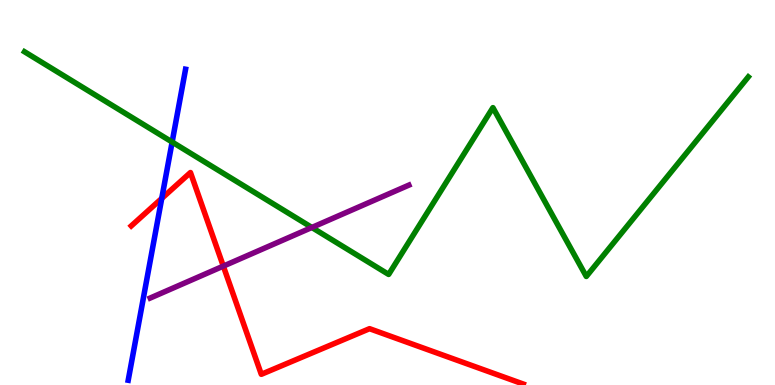[{'lines': ['blue', 'red'], 'intersections': [{'x': 2.09, 'y': 4.85}]}, {'lines': ['green', 'red'], 'intersections': []}, {'lines': ['purple', 'red'], 'intersections': [{'x': 2.88, 'y': 3.09}]}, {'lines': ['blue', 'green'], 'intersections': [{'x': 2.22, 'y': 6.31}]}, {'lines': ['blue', 'purple'], 'intersections': []}, {'lines': ['green', 'purple'], 'intersections': [{'x': 4.02, 'y': 4.09}]}]